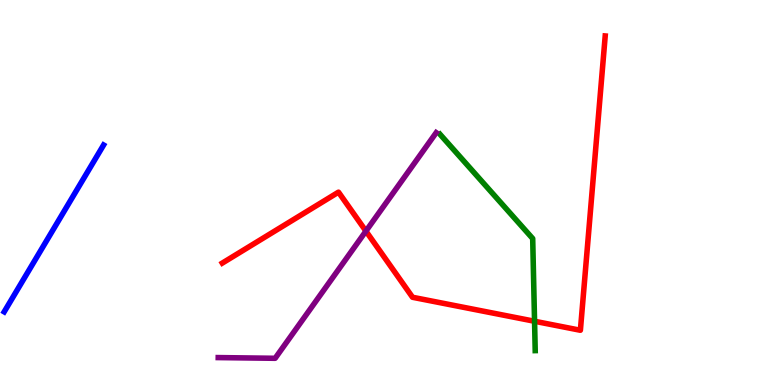[{'lines': ['blue', 'red'], 'intersections': []}, {'lines': ['green', 'red'], 'intersections': [{'x': 6.9, 'y': 1.66}]}, {'lines': ['purple', 'red'], 'intersections': [{'x': 4.72, 'y': 4.0}]}, {'lines': ['blue', 'green'], 'intersections': []}, {'lines': ['blue', 'purple'], 'intersections': []}, {'lines': ['green', 'purple'], 'intersections': []}]